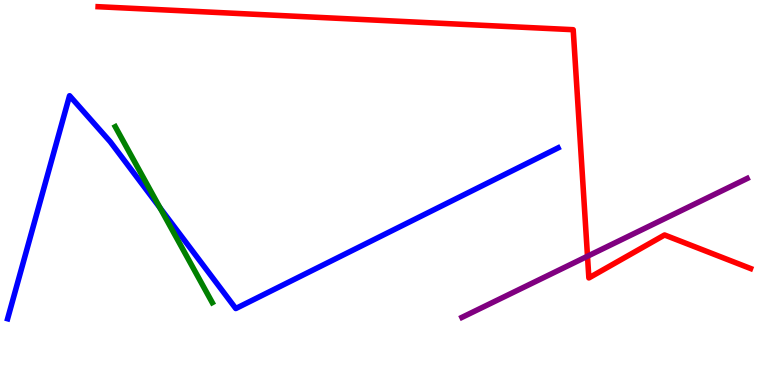[{'lines': ['blue', 'red'], 'intersections': []}, {'lines': ['green', 'red'], 'intersections': []}, {'lines': ['purple', 'red'], 'intersections': [{'x': 7.58, 'y': 3.34}]}, {'lines': ['blue', 'green'], 'intersections': [{'x': 2.07, 'y': 4.6}]}, {'lines': ['blue', 'purple'], 'intersections': []}, {'lines': ['green', 'purple'], 'intersections': []}]